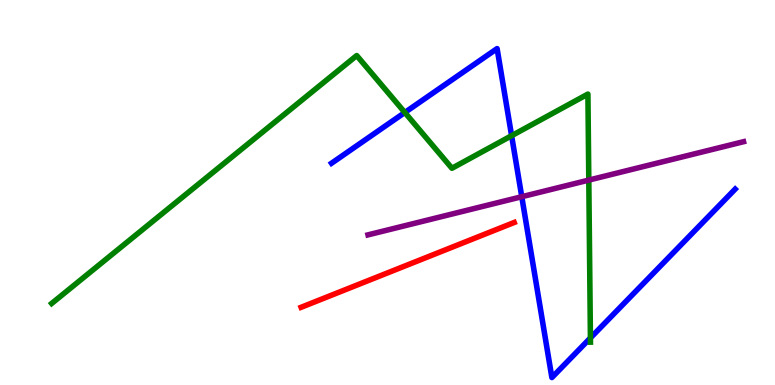[{'lines': ['blue', 'red'], 'intersections': []}, {'lines': ['green', 'red'], 'intersections': []}, {'lines': ['purple', 'red'], 'intersections': []}, {'lines': ['blue', 'green'], 'intersections': [{'x': 5.22, 'y': 7.08}, {'x': 6.6, 'y': 6.48}, {'x': 7.62, 'y': 1.22}]}, {'lines': ['blue', 'purple'], 'intersections': [{'x': 6.73, 'y': 4.89}]}, {'lines': ['green', 'purple'], 'intersections': [{'x': 7.6, 'y': 5.32}]}]